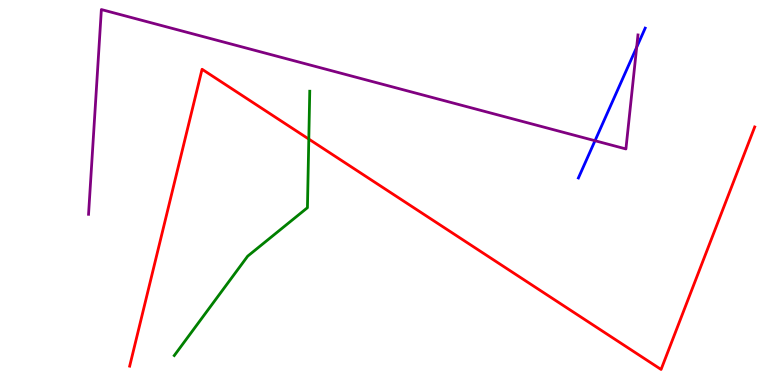[{'lines': ['blue', 'red'], 'intersections': []}, {'lines': ['green', 'red'], 'intersections': [{'x': 3.98, 'y': 6.39}]}, {'lines': ['purple', 'red'], 'intersections': []}, {'lines': ['blue', 'green'], 'intersections': []}, {'lines': ['blue', 'purple'], 'intersections': [{'x': 7.68, 'y': 6.34}, {'x': 8.22, 'y': 8.77}]}, {'lines': ['green', 'purple'], 'intersections': []}]